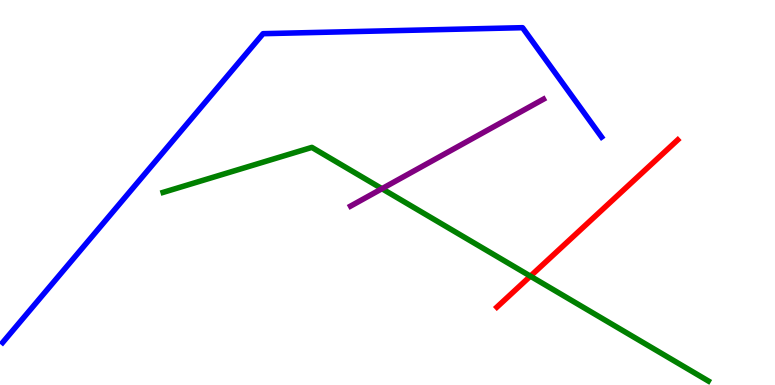[{'lines': ['blue', 'red'], 'intersections': []}, {'lines': ['green', 'red'], 'intersections': [{'x': 6.84, 'y': 2.83}]}, {'lines': ['purple', 'red'], 'intersections': []}, {'lines': ['blue', 'green'], 'intersections': []}, {'lines': ['blue', 'purple'], 'intersections': []}, {'lines': ['green', 'purple'], 'intersections': [{'x': 4.93, 'y': 5.1}]}]